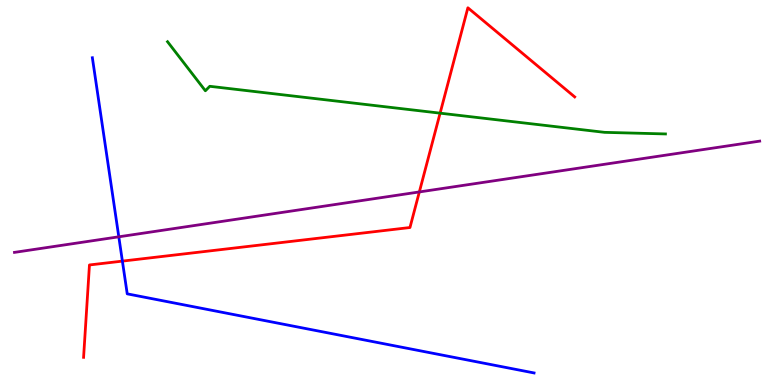[{'lines': ['blue', 'red'], 'intersections': [{'x': 1.58, 'y': 3.22}]}, {'lines': ['green', 'red'], 'intersections': [{'x': 5.68, 'y': 7.06}]}, {'lines': ['purple', 'red'], 'intersections': [{'x': 5.41, 'y': 5.01}]}, {'lines': ['blue', 'green'], 'intersections': []}, {'lines': ['blue', 'purple'], 'intersections': [{'x': 1.53, 'y': 3.85}]}, {'lines': ['green', 'purple'], 'intersections': []}]